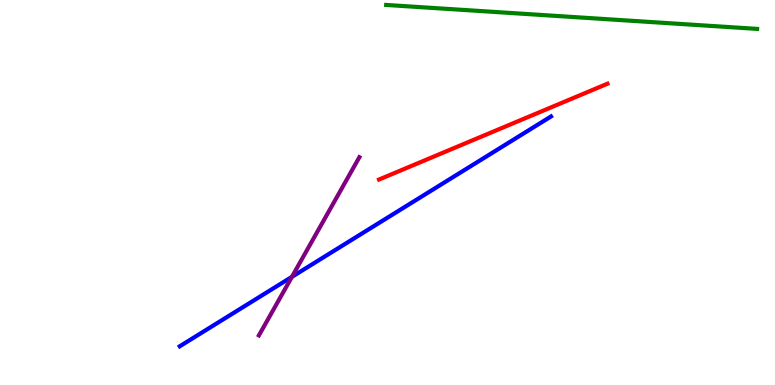[{'lines': ['blue', 'red'], 'intersections': []}, {'lines': ['green', 'red'], 'intersections': []}, {'lines': ['purple', 'red'], 'intersections': []}, {'lines': ['blue', 'green'], 'intersections': []}, {'lines': ['blue', 'purple'], 'intersections': [{'x': 3.77, 'y': 2.81}]}, {'lines': ['green', 'purple'], 'intersections': []}]